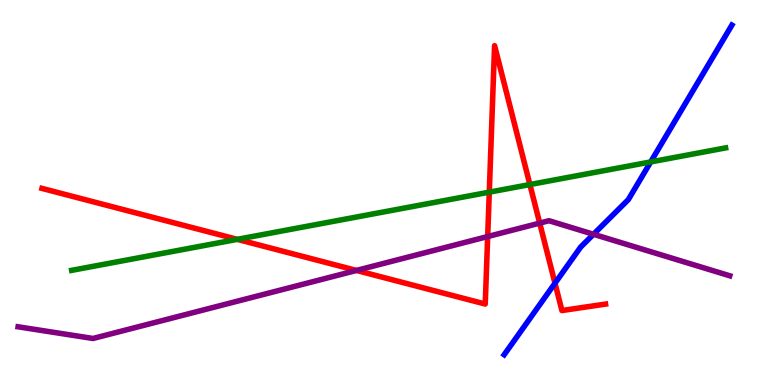[{'lines': ['blue', 'red'], 'intersections': [{'x': 7.16, 'y': 2.64}]}, {'lines': ['green', 'red'], 'intersections': [{'x': 3.06, 'y': 3.78}, {'x': 6.31, 'y': 5.01}, {'x': 6.84, 'y': 5.21}]}, {'lines': ['purple', 'red'], 'intersections': [{'x': 4.6, 'y': 2.98}, {'x': 6.29, 'y': 3.86}, {'x': 6.96, 'y': 4.21}]}, {'lines': ['blue', 'green'], 'intersections': [{'x': 8.4, 'y': 5.79}]}, {'lines': ['blue', 'purple'], 'intersections': [{'x': 7.66, 'y': 3.91}]}, {'lines': ['green', 'purple'], 'intersections': []}]